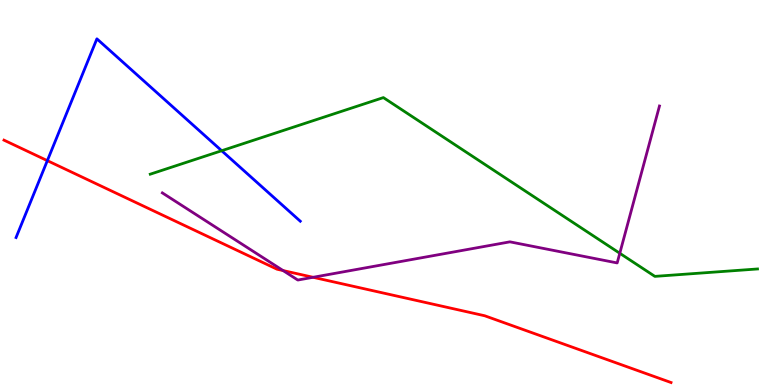[{'lines': ['blue', 'red'], 'intersections': [{'x': 0.611, 'y': 5.83}]}, {'lines': ['green', 'red'], 'intersections': []}, {'lines': ['purple', 'red'], 'intersections': [{'x': 3.65, 'y': 2.97}, {'x': 4.04, 'y': 2.8}]}, {'lines': ['blue', 'green'], 'intersections': [{'x': 2.86, 'y': 6.09}]}, {'lines': ['blue', 'purple'], 'intersections': []}, {'lines': ['green', 'purple'], 'intersections': [{'x': 8.0, 'y': 3.42}]}]